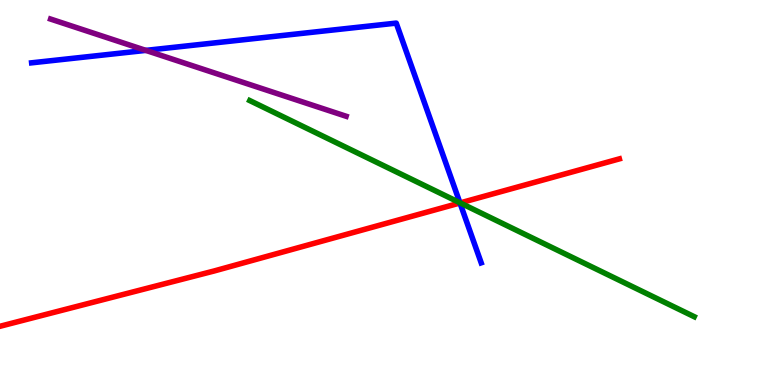[{'lines': ['blue', 'red'], 'intersections': [{'x': 5.94, 'y': 4.73}]}, {'lines': ['green', 'red'], 'intersections': [{'x': 5.94, 'y': 4.73}]}, {'lines': ['purple', 'red'], 'intersections': []}, {'lines': ['blue', 'green'], 'intersections': [{'x': 5.93, 'y': 4.73}]}, {'lines': ['blue', 'purple'], 'intersections': [{'x': 1.88, 'y': 8.69}]}, {'lines': ['green', 'purple'], 'intersections': []}]